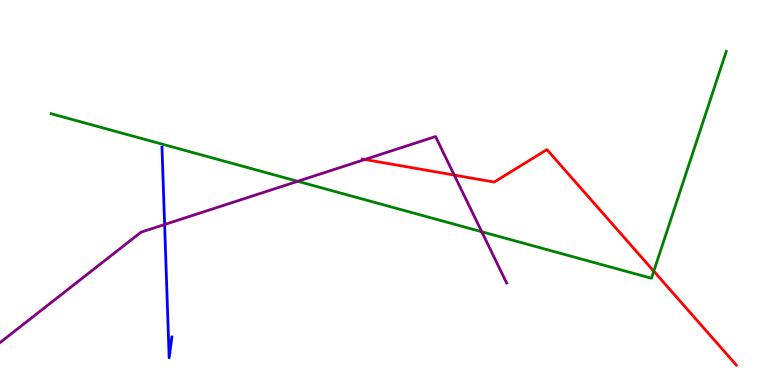[{'lines': ['blue', 'red'], 'intersections': []}, {'lines': ['green', 'red'], 'intersections': [{'x': 8.44, 'y': 2.96}]}, {'lines': ['purple', 'red'], 'intersections': [{'x': 4.71, 'y': 5.86}, {'x': 5.86, 'y': 5.45}]}, {'lines': ['blue', 'green'], 'intersections': []}, {'lines': ['blue', 'purple'], 'intersections': [{'x': 2.12, 'y': 4.17}]}, {'lines': ['green', 'purple'], 'intersections': [{'x': 3.84, 'y': 5.29}, {'x': 6.22, 'y': 3.98}]}]